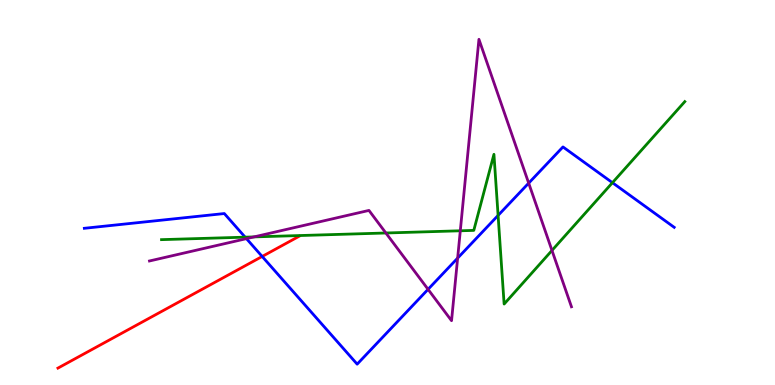[{'lines': ['blue', 'red'], 'intersections': [{'x': 3.38, 'y': 3.34}]}, {'lines': ['green', 'red'], 'intersections': []}, {'lines': ['purple', 'red'], 'intersections': []}, {'lines': ['blue', 'green'], 'intersections': [{'x': 3.16, 'y': 3.84}, {'x': 6.43, 'y': 4.4}, {'x': 7.9, 'y': 5.25}]}, {'lines': ['blue', 'purple'], 'intersections': [{'x': 3.18, 'y': 3.8}, {'x': 5.52, 'y': 2.48}, {'x': 5.91, 'y': 3.3}, {'x': 6.82, 'y': 5.24}]}, {'lines': ['green', 'purple'], 'intersections': [{'x': 3.28, 'y': 3.85}, {'x': 4.98, 'y': 3.95}, {'x': 5.94, 'y': 4.01}, {'x': 7.12, 'y': 3.49}]}]